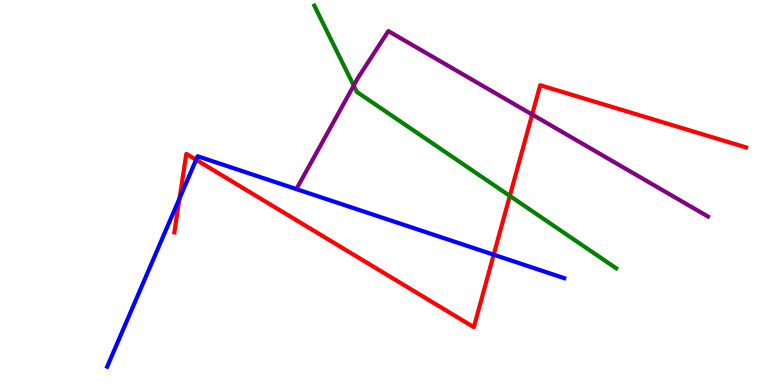[{'lines': ['blue', 'red'], 'intersections': [{'x': 2.32, 'y': 4.85}, {'x': 2.53, 'y': 5.85}, {'x': 6.37, 'y': 3.38}]}, {'lines': ['green', 'red'], 'intersections': [{'x': 6.58, 'y': 4.91}]}, {'lines': ['purple', 'red'], 'intersections': [{'x': 6.87, 'y': 7.03}]}, {'lines': ['blue', 'green'], 'intersections': []}, {'lines': ['blue', 'purple'], 'intersections': []}, {'lines': ['green', 'purple'], 'intersections': [{'x': 4.56, 'y': 7.78}]}]